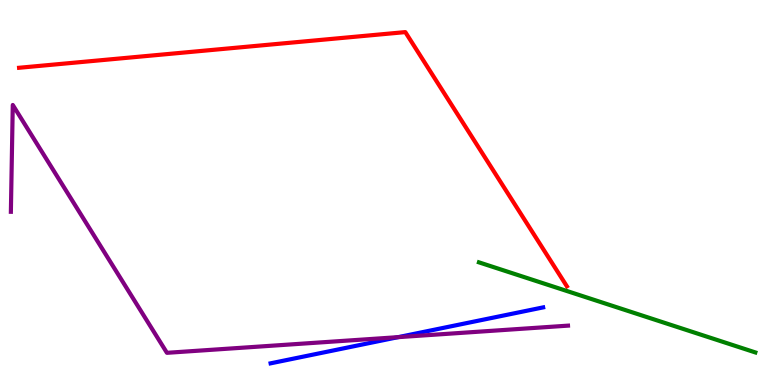[{'lines': ['blue', 'red'], 'intersections': []}, {'lines': ['green', 'red'], 'intersections': []}, {'lines': ['purple', 'red'], 'intersections': []}, {'lines': ['blue', 'green'], 'intersections': []}, {'lines': ['blue', 'purple'], 'intersections': [{'x': 5.14, 'y': 1.24}]}, {'lines': ['green', 'purple'], 'intersections': []}]